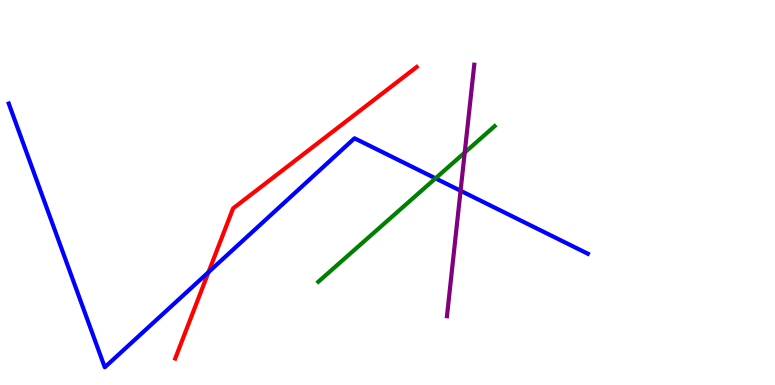[{'lines': ['blue', 'red'], 'intersections': [{'x': 2.69, 'y': 2.93}]}, {'lines': ['green', 'red'], 'intersections': []}, {'lines': ['purple', 'red'], 'intersections': []}, {'lines': ['blue', 'green'], 'intersections': [{'x': 5.62, 'y': 5.37}]}, {'lines': ['blue', 'purple'], 'intersections': [{'x': 5.94, 'y': 5.05}]}, {'lines': ['green', 'purple'], 'intersections': [{'x': 6.0, 'y': 6.04}]}]